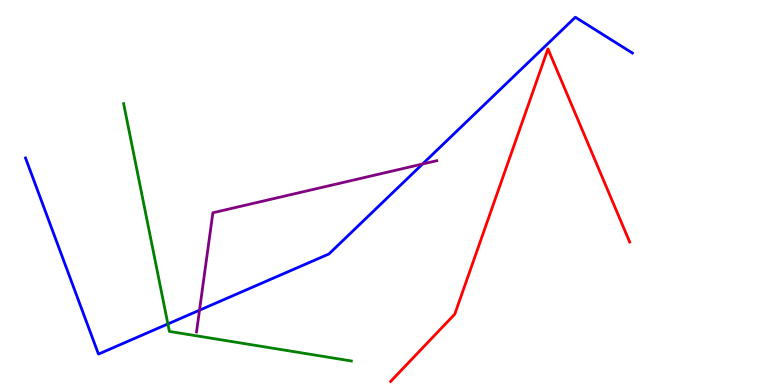[{'lines': ['blue', 'red'], 'intersections': []}, {'lines': ['green', 'red'], 'intersections': []}, {'lines': ['purple', 'red'], 'intersections': []}, {'lines': ['blue', 'green'], 'intersections': [{'x': 2.17, 'y': 1.59}]}, {'lines': ['blue', 'purple'], 'intersections': [{'x': 2.57, 'y': 1.94}, {'x': 5.45, 'y': 5.74}]}, {'lines': ['green', 'purple'], 'intersections': []}]